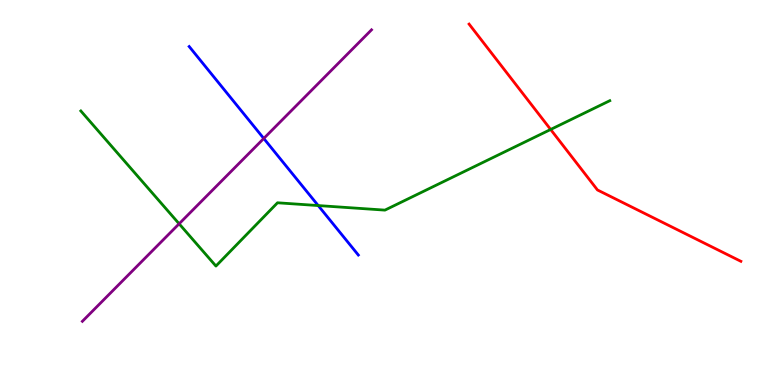[{'lines': ['blue', 'red'], 'intersections': []}, {'lines': ['green', 'red'], 'intersections': [{'x': 7.11, 'y': 6.64}]}, {'lines': ['purple', 'red'], 'intersections': []}, {'lines': ['blue', 'green'], 'intersections': [{'x': 4.11, 'y': 4.66}]}, {'lines': ['blue', 'purple'], 'intersections': [{'x': 3.4, 'y': 6.4}]}, {'lines': ['green', 'purple'], 'intersections': [{'x': 2.31, 'y': 4.19}]}]